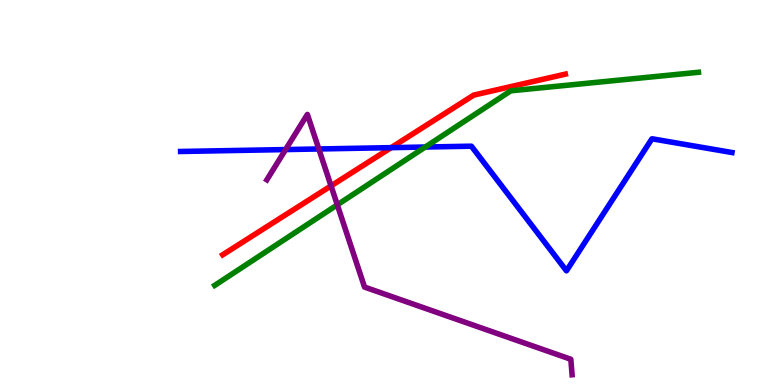[{'lines': ['blue', 'red'], 'intersections': [{'x': 5.05, 'y': 6.17}]}, {'lines': ['green', 'red'], 'intersections': []}, {'lines': ['purple', 'red'], 'intersections': [{'x': 4.27, 'y': 5.17}]}, {'lines': ['blue', 'green'], 'intersections': [{'x': 5.49, 'y': 6.18}]}, {'lines': ['blue', 'purple'], 'intersections': [{'x': 3.69, 'y': 6.12}, {'x': 4.11, 'y': 6.13}]}, {'lines': ['green', 'purple'], 'intersections': [{'x': 4.35, 'y': 4.68}]}]